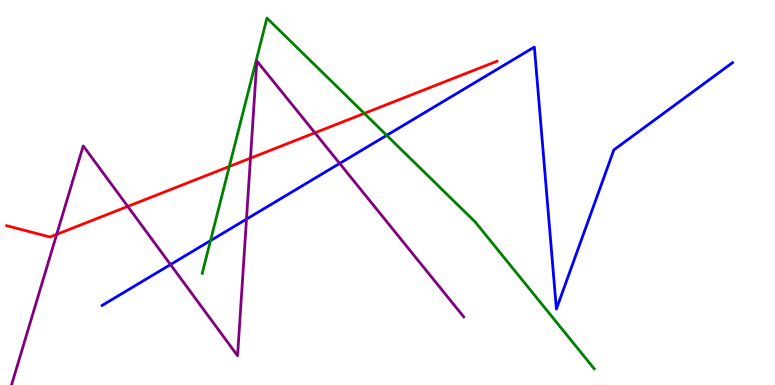[{'lines': ['blue', 'red'], 'intersections': []}, {'lines': ['green', 'red'], 'intersections': [{'x': 2.96, 'y': 5.68}, {'x': 4.7, 'y': 7.05}]}, {'lines': ['purple', 'red'], 'intersections': [{'x': 0.732, 'y': 3.91}, {'x': 1.65, 'y': 4.64}, {'x': 3.23, 'y': 5.89}, {'x': 4.06, 'y': 6.55}]}, {'lines': ['blue', 'green'], 'intersections': [{'x': 2.72, 'y': 3.75}, {'x': 4.99, 'y': 6.49}]}, {'lines': ['blue', 'purple'], 'intersections': [{'x': 2.2, 'y': 3.13}, {'x': 3.18, 'y': 4.31}, {'x': 4.38, 'y': 5.75}]}, {'lines': ['green', 'purple'], 'intersections': []}]